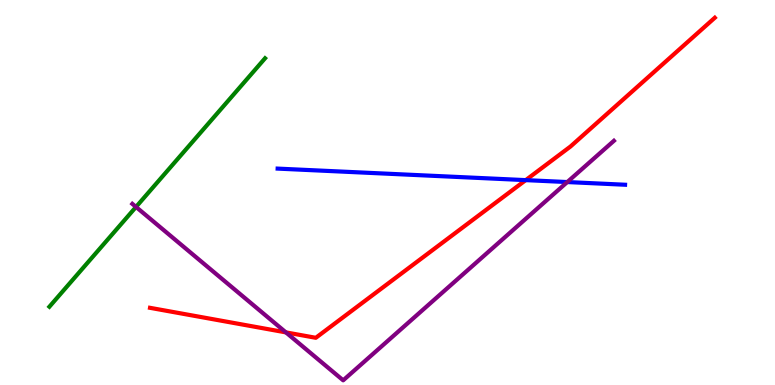[{'lines': ['blue', 'red'], 'intersections': [{'x': 6.78, 'y': 5.32}]}, {'lines': ['green', 'red'], 'intersections': []}, {'lines': ['purple', 'red'], 'intersections': [{'x': 3.69, 'y': 1.37}]}, {'lines': ['blue', 'green'], 'intersections': []}, {'lines': ['blue', 'purple'], 'intersections': [{'x': 7.32, 'y': 5.27}]}, {'lines': ['green', 'purple'], 'intersections': [{'x': 1.75, 'y': 4.62}]}]